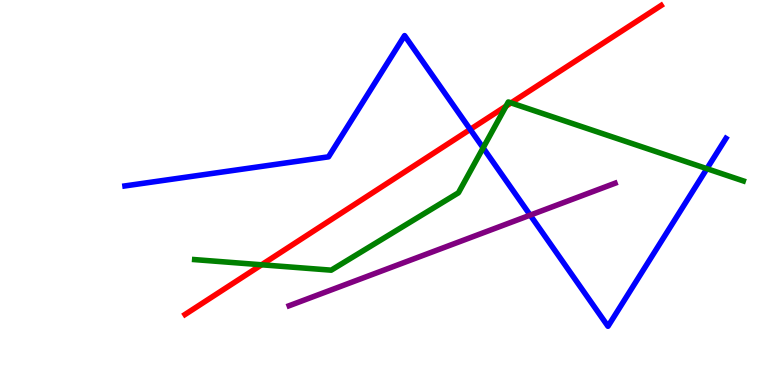[{'lines': ['blue', 'red'], 'intersections': [{'x': 6.07, 'y': 6.64}]}, {'lines': ['green', 'red'], 'intersections': [{'x': 3.38, 'y': 3.12}, {'x': 6.53, 'y': 7.24}, {'x': 6.59, 'y': 7.33}]}, {'lines': ['purple', 'red'], 'intersections': []}, {'lines': ['blue', 'green'], 'intersections': [{'x': 6.23, 'y': 6.16}, {'x': 9.12, 'y': 5.62}]}, {'lines': ['blue', 'purple'], 'intersections': [{'x': 6.84, 'y': 4.41}]}, {'lines': ['green', 'purple'], 'intersections': []}]